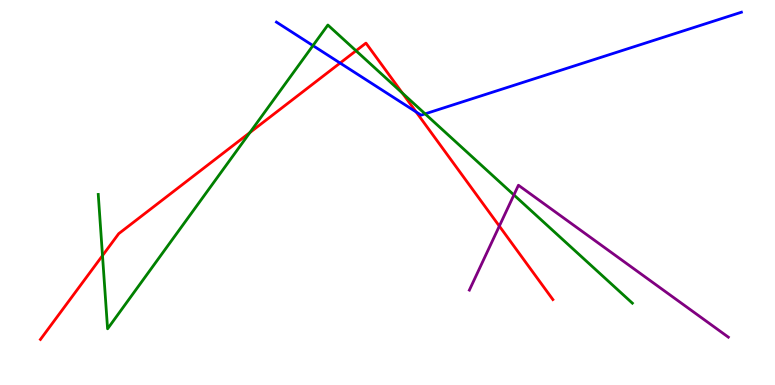[{'lines': ['blue', 'red'], 'intersections': [{'x': 4.39, 'y': 8.36}, {'x': 5.37, 'y': 7.09}]}, {'lines': ['green', 'red'], 'intersections': [{'x': 1.32, 'y': 3.36}, {'x': 3.22, 'y': 6.56}, {'x': 4.59, 'y': 8.68}, {'x': 5.19, 'y': 7.58}]}, {'lines': ['purple', 'red'], 'intersections': [{'x': 6.44, 'y': 4.13}]}, {'lines': ['blue', 'green'], 'intersections': [{'x': 4.04, 'y': 8.82}, {'x': 5.49, 'y': 7.04}]}, {'lines': ['blue', 'purple'], 'intersections': []}, {'lines': ['green', 'purple'], 'intersections': [{'x': 6.63, 'y': 4.94}]}]